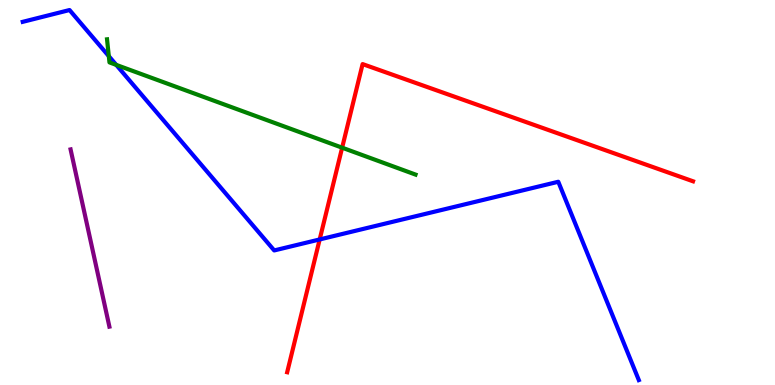[{'lines': ['blue', 'red'], 'intersections': [{'x': 4.12, 'y': 3.78}]}, {'lines': ['green', 'red'], 'intersections': [{'x': 4.41, 'y': 6.16}]}, {'lines': ['purple', 'red'], 'intersections': []}, {'lines': ['blue', 'green'], 'intersections': [{'x': 1.4, 'y': 8.54}, {'x': 1.5, 'y': 8.31}]}, {'lines': ['blue', 'purple'], 'intersections': []}, {'lines': ['green', 'purple'], 'intersections': []}]